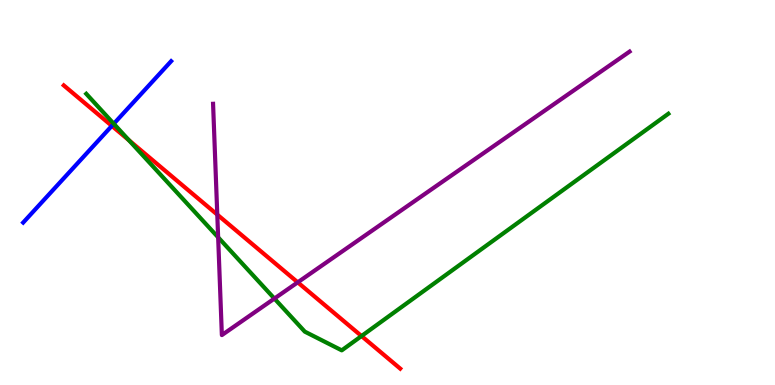[{'lines': ['blue', 'red'], 'intersections': [{'x': 1.44, 'y': 6.73}]}, {'lines': ['green', 'red'], 'intersections': [{'x': 1.66, 'y': 6.36}, {'x': 4.66, 'y': 1.27}]}, {'lines': ['purple', 'red'], 'intersections': [{'x': 2.8, 'y': 4.43}, {'x': 3.84, 'y': 2.67}]}, {'lines': ['blue', 'green'], 'intersections': [{'x': 1.47, 'y': 6.79}]}, {'lines': ['blue', 'purple'], 'intersections': []}, {'lines': ['green', 'purple'], 'intersections': [{'x': 2.81, 'y': 3.84}, {'x': 3.54, 'y': 2.25}]}]